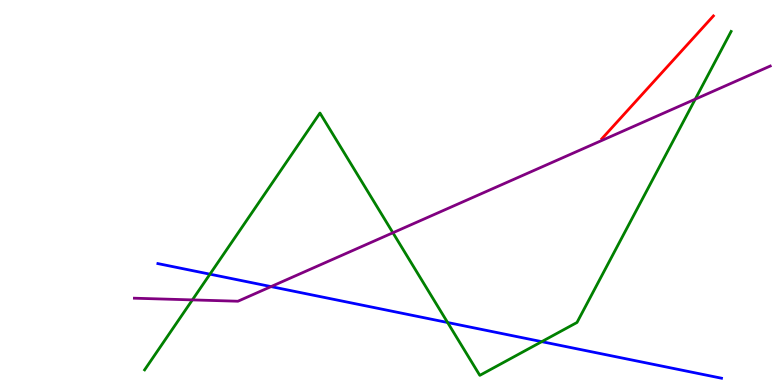[{'lines': ['blue', 'red'], 'intersections': []}, {'lines': ['green', 'red'], 'intersections': []}, {'lines': ['purple', 'red'], 'intersections': []}, {'lines': ['blue', 'green'], 'intersections': [{'x': 2.71, 'y': 2.88}, {'x': 5.78, 'y': 1.62}, {'x': 6.99, 'y': 1.13}]}, {'lines': ['blue', 'purple'], 'intersections': [{'x': 3.5, 'y': 2.56}]}, {'lines': ['green', 'purple'], 'intersections': [{'x': 2.48, 'y': 2.21}, {'x': 5.07, 'y': 3.95}, {'x': 8.97, 'y': 7.42}]}]